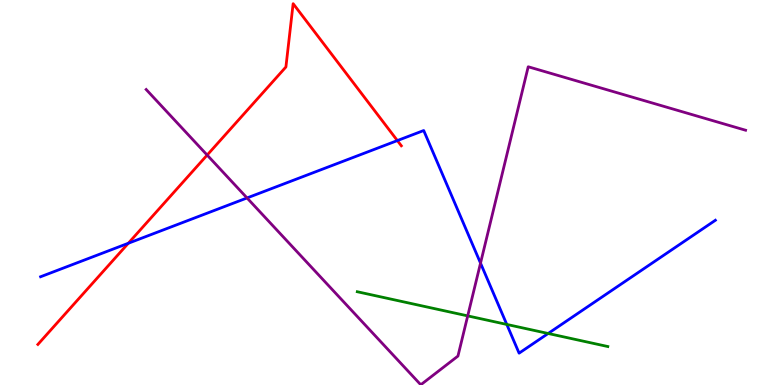[{'lines': ['blue', 'red'], 'intersections': [{'x': 1.66, 'y': 3.68}, {'x': 5.13, 'y': 6.35}]}, {'lines': ['green', 'red'], 'intersections': []}, {'lines': ['purple', 'red'], 'intersections': [{'x': 2.67, 'y': 5.97}]}, {'lines': ['blue', 'green'], 'intersections': [{'x': 6.54, 'y': 1.57}, {'x': 7.07, 'y': 1.34}]}, {'lines': ['blue', 'purple'], 'intersections': [{'x': 3.19, 'y': 4.86}, {'x': 6.2, 'y': 3.17}]}, {'lines': ['green', 'purple'], 'intersections': [{'x': 6.03, 'y': 1.8}]}]